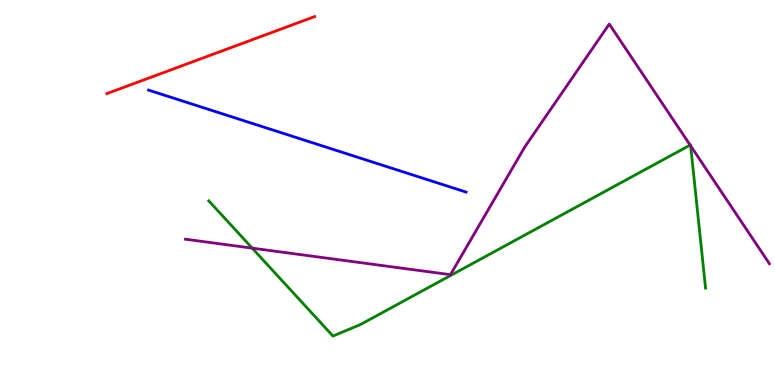[{'lines': ['blue', 'red'], 'intersections': []}, {'lines': ['green', 'red'], 'intersections': []}, {'lines': ['purple', 'red'], 'intersections': []}, {'lines': ['blue', 'green'], 'intersections': []}, {'lines': ['blue', 'purple'], 'intersections': []}, {'lines': ['green', 'purple'], 'intersections': [{'x': 3.25, 'y': 3.55}, {'x': 8.9, 'y': 6.23}, {'x': 8.91, 'y': 6.21}]}]